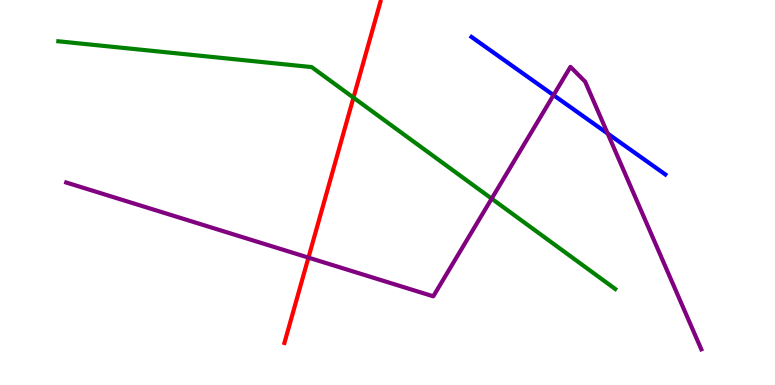[{'lines': ['blue', 'red'], 'intersections': []}, {'lines': ['green', 'red'], 'intersections': [{'x': 4.56, 'y': 7.46}]}, {'lines': ['purple', 'red'], 'intersections': [{'x': 3.98, 'y': 3.31}]}, {'lines': ['blue', 'green'], 'intersections': []}, {'lines': ['blue', 'purple'], 'intersections': [{'x': 7.14, 'y': 7.53}, {'x': 7.84, 'y': 6.53}]}, {'lines': ['green', 'purple'], 'intersections': [{'x': 6.34, 'y': 4.84}]}]